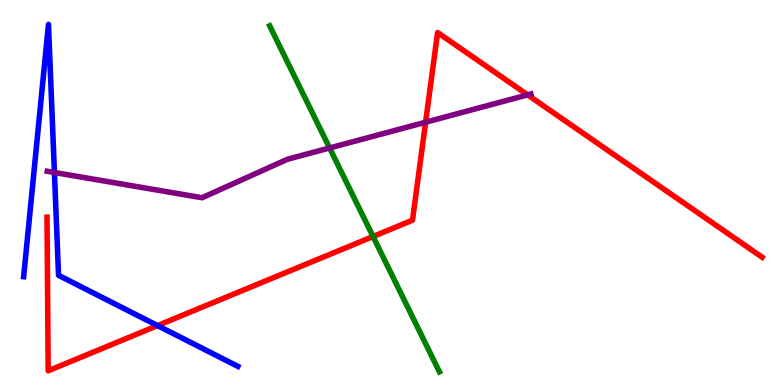[{'lines': ['blue', 'red'], 'intersections': [{'x': 2.03, 'y': 1.54}]}, {'lines': ['green', 'red'], 'intersections': [{'x': 4.81, 'y': 3.86}]}, {'lines': ['purple', 'red'], 'intersections': [{'x': 5.49, 'y': 6.83}, {'x': 6.81, 'y': 7.54}]}, {'lines': ['blue', 'green'], 'intersections': []}, {'lines': ['blue', 'purple'], 'intersections': [{'x': 0.702, 'y': 5.52}]}, {'lines': ['green', 'purple'], 'intersections': [{'x': 4.25, 'y': 6.16}]}]